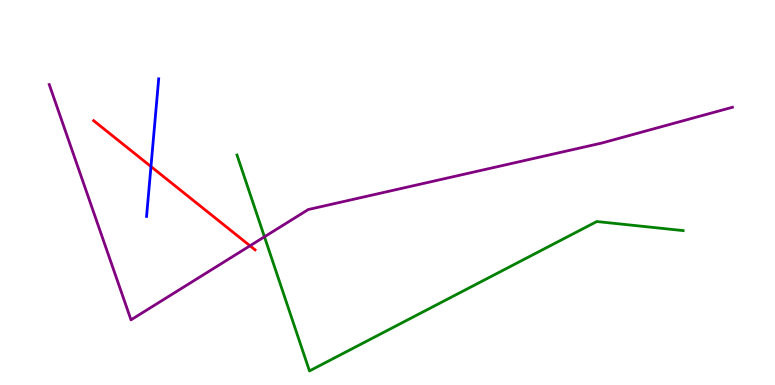[{'lines': ['blue', 'red'], 'intersections': [{'x': 1.95, 'y': 5.67}]}, {'lines': ['green', 'red'], 'intersections': []}, {'lines': ['purple', 'red'], 'intersections': [{'x': 3.23, 'y': 3.62}]}, {'lines': ['blue', 'green'], 'intersections': []}, {'lines': ['blue', 'purple'], 'intersections': []}, {'lines': ['green', 'purple'], 'intersections': [{'x': 3.41, 'y': 3.85}]}]